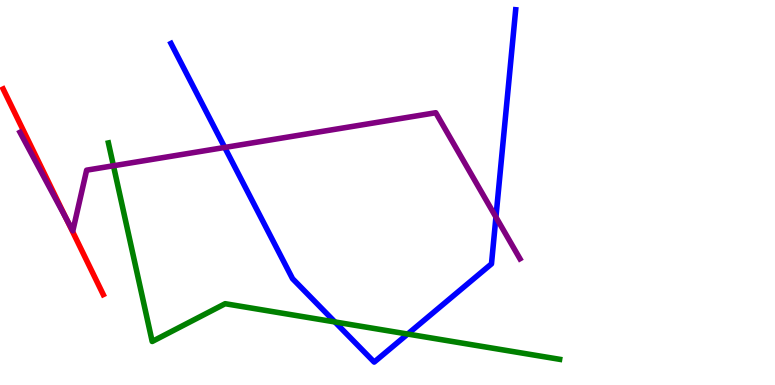[{'lines': ['blue', 'red'], 'intersections': []}, {'lines': ['green', 'red'], 'intersections': []}, {'lines': ['purple', 'red'], 'intersections': [{'x': 0.857, 'y': 4.31}]}, {'lines': ['blue', 'green'], 'intersections': [{'x': 4.32, 'y': 1.64}, {'x': 5.26, 'y': 1.32}]}, {'lines': ['blue', 'purple'], 'intersections': [{'x': 2.9, 'y': 6.17}, {'x': 6.4, 'y': 4.36}]}, {'lines': ['green', 'purple'], 'intersections': [{'x': 1.46, 'y': 5.69}]}]